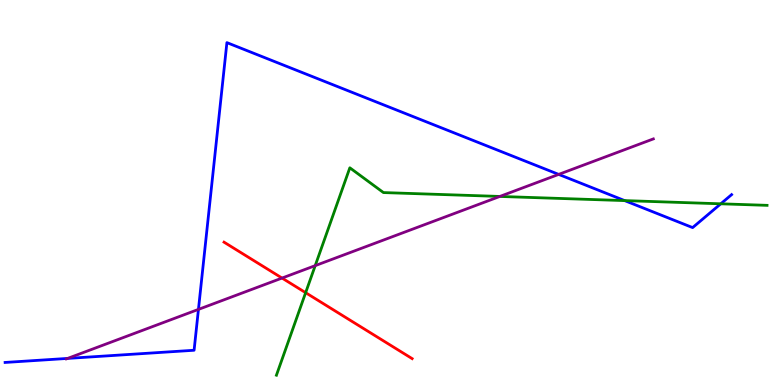[{'lines': ['blue', 'red'], 'intersections': []}, {'lines': ['green', 'red'], 'intersections': [{'x': 3.94, 'y': 2.4}]}, {'lines': ['purple', 'red'], 'intersections': [{'x': 3.64, 'y': 2.78}]}, {'lines': ['blue', 'green'], 'intersections': [{'x': 8.06, 'y': 4.79}, {'x': 9.3, 'y': 4.71}]}, {'lines': ['blue', 'purple'], 'intersections': [{'x': 0.873, 'y': 0.69}, {'x': 2.56, 'y': 1.96}, {'x': 7.21, 'y': 5.47}]}, {'lines': ['green', 'purple'], 'intersections': [{'x': 4.07, 'y': 3.1}, {'x': 6.45, 'y': 4.9}]}]